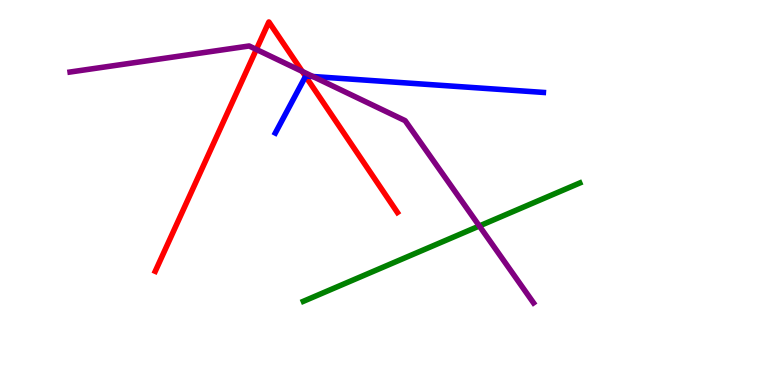[{'lines': ['blue', 'red'], 'intersections': [{'x': 3.94, 'y': 8.02}]}, {'lines': ['green', 'red'], 'intersections': []}, {'lines': ['purple', 'red'], 'intersections': [{'x': 3.31, 'y': 8.72}, {'x': 3.9, 'y': 8.15}]}, {'lines': ['blue', 'green'], 'intersections': []}, {'lines': ['blue', 'purple'], 'intersections': [{'x': 4.04, 'y': 8.01}]}, {'lines': ['green', 'purple'], 'intersections': [{'x': 6.19, 'y': 4.13}]}]